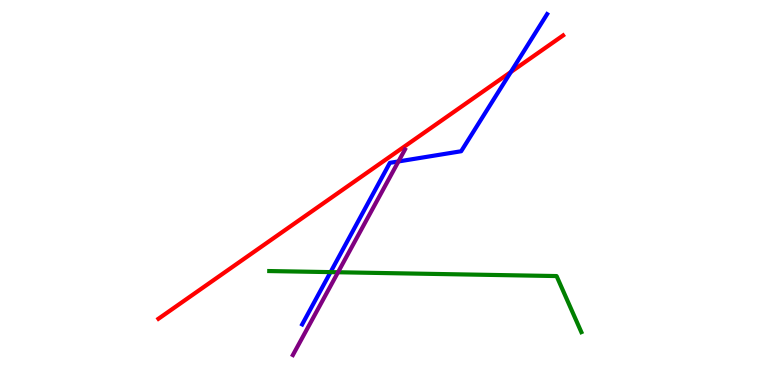[{'lines': ['blue', 'red'], 'intersections': [{'x': 6.59, 'y': 8.13}]}, {'lines': ['green', 'red'], 'intersections': []}, {'lines': ['purple', 'red'], 'intersections': []}, {'lines': ['blue', 'green'], 'intersections': [{'x': 4.27, 'y': 2.93}]}, {'lines': ['blue', 'purple'], 'intersections': [{'x': 5.14, 'y': 5.81}]}, {'lines': ['green', 'purple'], 'intersections': [{'x': 4.36, 'y': 2.93}]}]